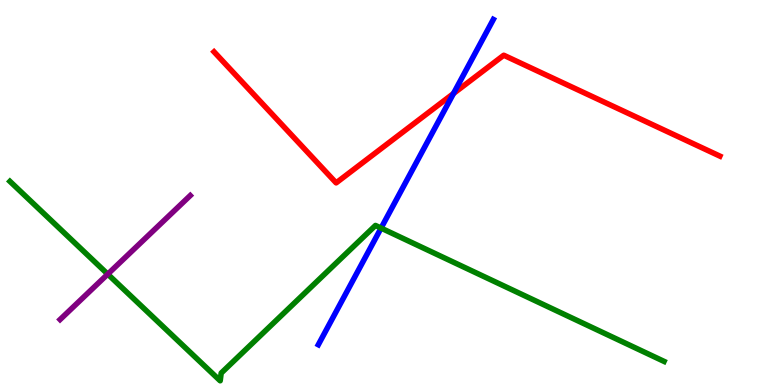[{'lines': ['blue', 'red'], 'intersections': [{'x': 5.85, 'y': 7.57}]}, {'lines': ['green', 'red'], 'intersections': []}, {'lines': ['purple', 'red'], 'intersections': []}, {'lines': ['blue', 'green'], 'intersections': [{'x': 4.92, 'y': 4.08}]}, {'lines': ['blue', 'purple'], 'intersections': []}, {'lines': ['green', 'purple'], 'intersections': [{'x': 1.39, 'y': 2.88}]}]